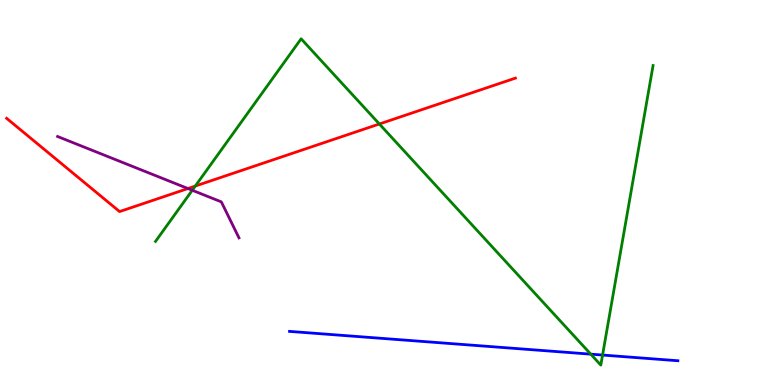[{'lines': ['blue', 'red'], 'intersections': []}, {'lines': ['green', 'red'], 'intersections': [{'x': 2.52, 'y': 5.17}, {'x': 4.89, 'y': 6.78}]}, {'lines': ['purple', 'red'], 'intersections': [{'x': 2.42, 'y': 5.1}]}, {'lines': ['blue', 'green'], 'intersections': [{'x': 7.62, 'y': 0.801}, {'x': 7.78, 'y': 0.778}]}, {'lines': ['blue', 'purple'], 'intersections': []}, {'lines': ['green', 'purple'], 'intersections': [{'x': 2.48, 'y': 5.06}]}]